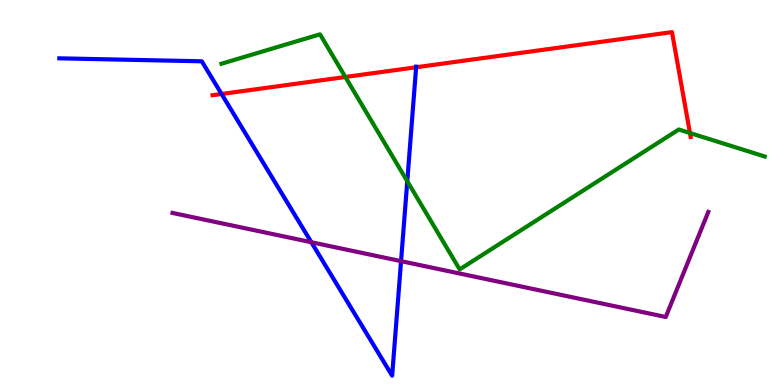[{'lines': ['blue', 'red'], 'intersections': [{'x': 2.86, 'y': 7.56}, {'x': 5.37, 'y': 8.25}]}, {'lines': ['green', 'red'], 'intersections': [{'x': 4.46, 'y': 8.0}, {'x': 8.9, 'y': 6.55}]}, {'lines': ['purple', 'red'], 'intersections': []}, {'lines': ['blue', 'green'], 'intersections': [{'x': 5.26, 'y': 5.29}]}, {'lines': ['blue', 'purple'], 'intersections': [{'x': 4.02, 'y': 3.71}, {'x': 5.17, 'y': 3.22}]}, {'lines': ['green', 'purple'], 'intersections': []}]